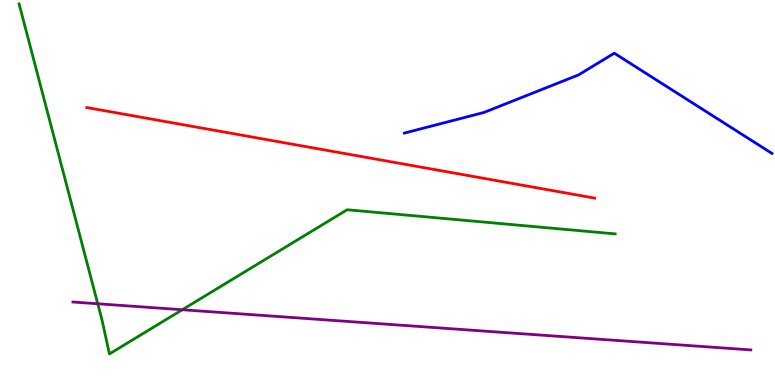[{'lines': ['blue', 'red'], 'intersections': []}, {'lines': ['green', 'red'], 'intersections': []}, {'lines': ['purple', 'red'], 'intersections': []}, {'lines': ['blue', 'green'], 'intersections': []}, {'lines': ['blue', 'purple'], 'intersections': []}, {'lines': ['green', 'purple'], 'intersections': [{'x': 1.26, 'y': 2.11}, {'x': 2.35, 'y': 1.95}]}]